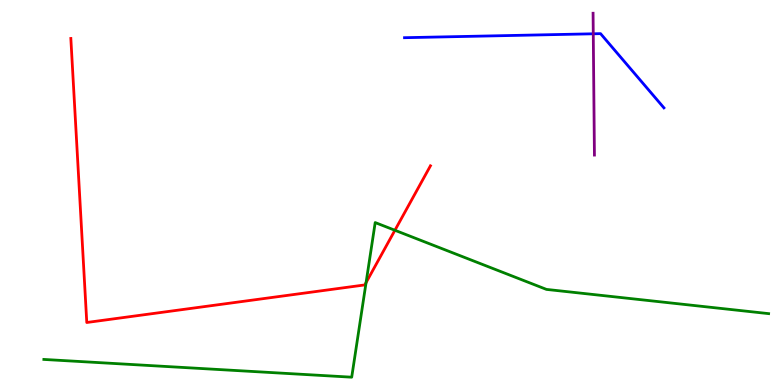[{'lines': ['blue', 'red'], 'intersections': []}, {'lines': ['green', 'red'], 'intersections': [{'x': 4.72, 'y': 2.66}, {'x': 5.1, 'y': 4.02}]}, {'lines': ['purple', 'red'], 'intersections': []}, {'lines': ['blue', 'green'], 'intersections': []}, {'lines': ['blue', 'purple'], 'intersections': [{'x': 7.66, 'y': 9.12}]}, {'lines': ['green', 'purple'], 'intersections': []}]